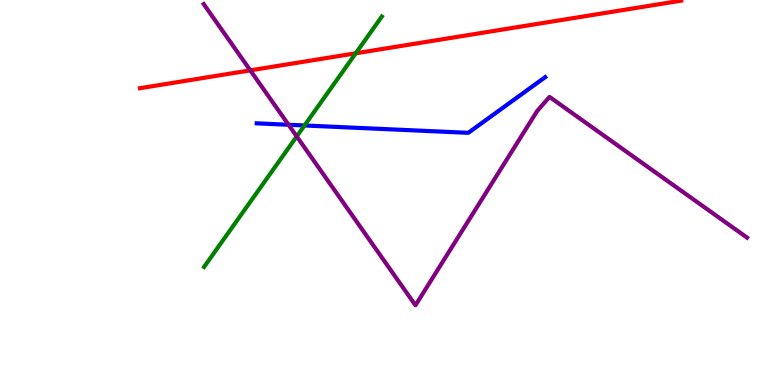[{'lines': ['blue', 'red'], 'intersections': []}, {'lines': ['green', 'red'], 'intersections': [{'x': 4.59, 'y': 8.62}]}, {'lines': ['purple', 'red'], 'intersections': [{'x': 3.23, 'y': 8.17}]}, {'lines': ['blue', 'green'], 'intersections': [{'x': 3.93, 'y': 6.74}]}, {'lines': ['blue', 'purple'], 'intersections': [{'x': 3.72, 'y': 6.76}]}, {'lines': ['green', 'purple'], 'intersections': [{'x': 3.83, 'y': 6.46}]}]